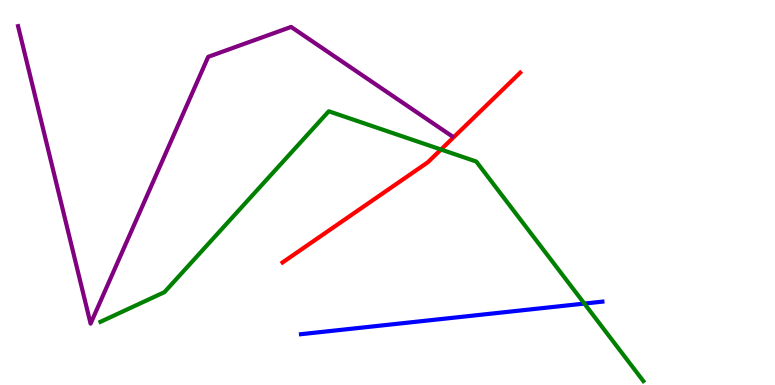[{'lines': ['blue', 'red'], 'intersections': []}, {'lines': ['green', 'red'], 'intersections': [{'x': 5.69, 'y': 6.12}]}, {'lines': ['purple', 'red'], 'intersections': []}, {'lines': ['blue', 'green'], 'intersections': [{'x': 7.54, 'y': 2.11}]}, {'lines': ['blue', 'purple'], 'intersections': []}, {'lines': ['green', 'purple'], 'intersections': []}]